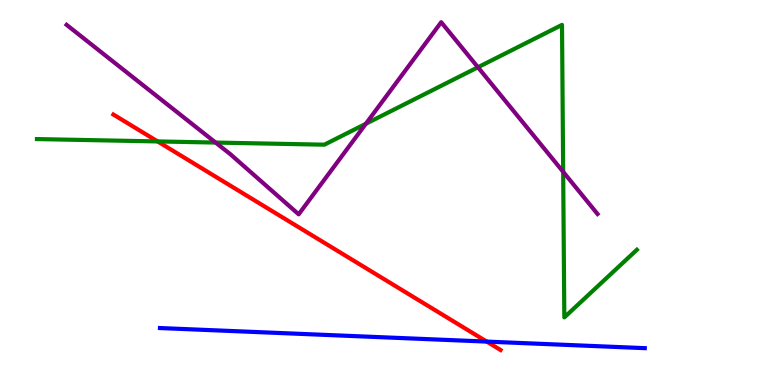[{'lines': ['blue', 'red'], 'intersections': [{'x': 6.28, 'y': 1.13}]}, {'lines': ['green', 'red'], 'intersections': [{'x': 2.03, 'y': 6.33}]}, {'lines': ['purple', 'red'], 'intersections': []}, {'lines': ['blue', 'green'], 'intersections': []}, {'lines': ['blue', 'purple'], 'intersections': []}, {'lines': ['green', 'purple'], 'intersections': [{'x': 2.78, 'y': 6.3}, {'x': 4.72, 'y': 6.78}, {'x': 6.17, 'y': 8.25}, {'x': 7.27, 'y': 5.54}]}]